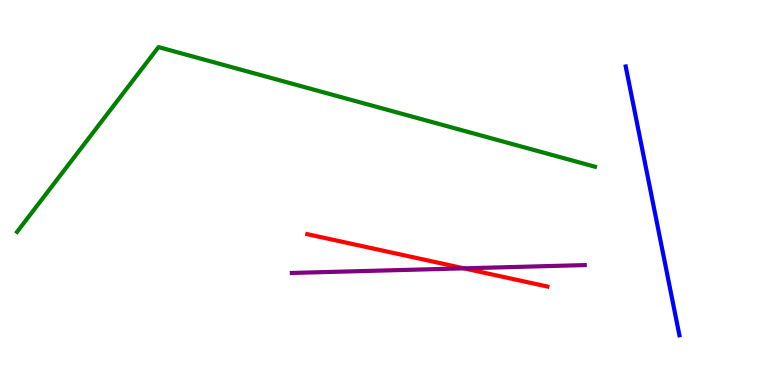[{'lines': ['blue', 'red'], 'intersections': []}, {'lines': ['green', 'red'], 'intersections': []}, {'lines': ['purple', 'red'], 'intersections': [{'x': 5.99, 'y': 3.03}]}, {'lines': ['blue', 'green'], 'intersections': []}, {'lines': ['blue', 'purple'], 'intersections': []}, {'lines': ['green', 'purple'], 'intersections': []}]